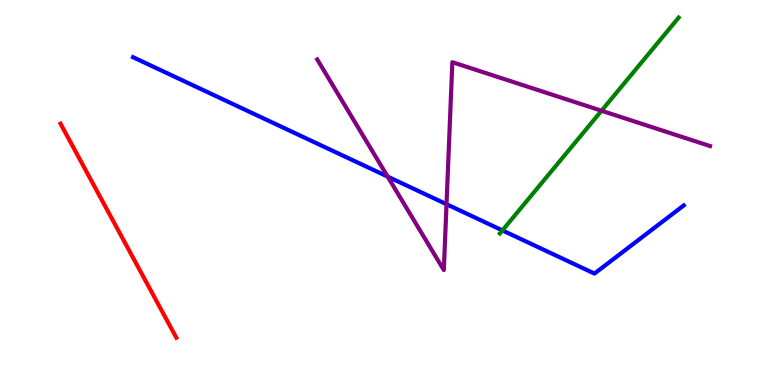[{'lines': ['blue', 'red'], 'intersections': []}, {'lines': ['green', 'red'], 'intersections': []}, {'lines': ['purple', 'red'], 'intersections': []}, {'lines': ['blue', 'green'], 'intersections': [{'x': 6.48, 'y': 4.02}]}, {'lines': ['blue', 'purple'], 'intersections': [{'x': 5.0, 'y': 5.41}, {'x': 5.76, 'y': 4.7}]}, {'lines': ['green', 'purple'], 'intersections': [{'x': 7.76, 'y': 7.12}]}]